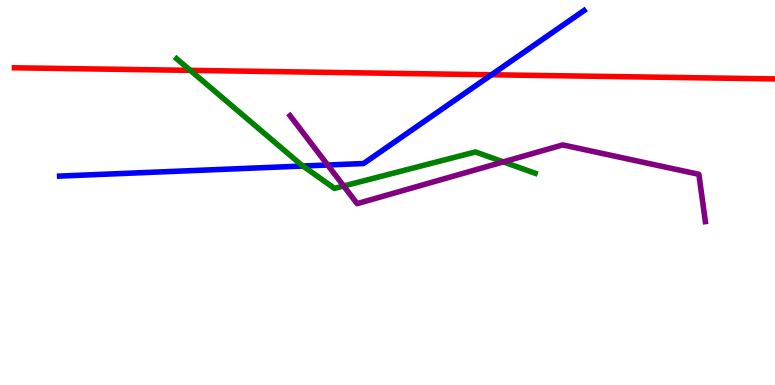[{'lines': ['blue', 'red'], 'intersections': [{'x': 6.34, 'y': 8.06}]}, {'lines': ['green', 'red'], 'intersections': [{'x': 2.46, 'y': 8.17}]}, {'lines': ['purple', 'red'], 'intersections': []}, {'lines': ['blue', 'green'], 'intersections': [{'x': 3.91, 'y': 5.69}]}, {'lines': ['blue', 'purple'], 'intersections': [{'x': 4.23, 'y': 5.71}]}, {'lines': ['green', 'purple'], 'intersections': [{'x': 4.43, 'y': 5.17}, {'x': 6.49, 'y': 5.8}]}]